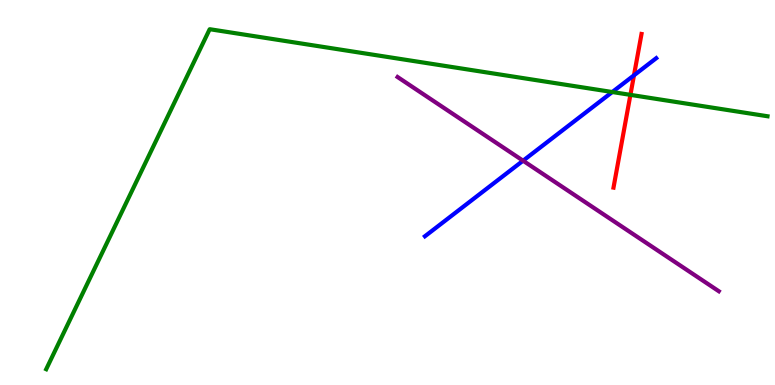[{'lines': ['blue', 'red'], 'intersections': [{'x': 8.18, 'y': 8.04}]}, {'lines': ['green', 'red'], 'intersections': [{'x': 8.13, 'y': 7.54}]}, {'lines': ['purple', 'red'], 'intersections': []}, {'lines': ['blue', 'green'], 'intersections': [{'x': 7.9, 'y': 7.61}]}, {'lines': ['blue', 'purple'], 'intersections': [{'x': 6.75, 'y': 5.83}]}, {'lines': ['green', 'purple'], 'intersections': []}]